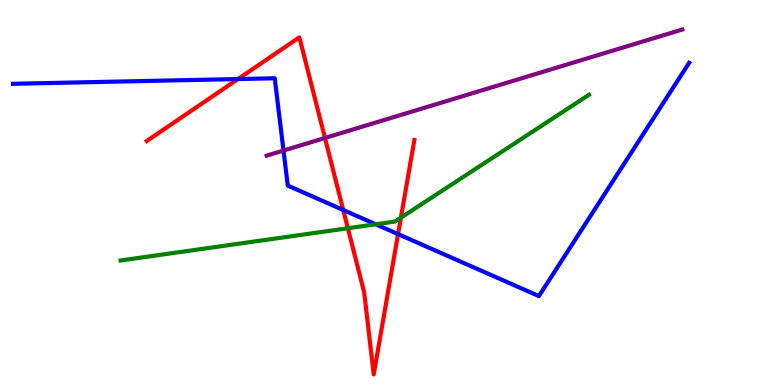[{'lines': ['blue', 'red'], 'intersections': [{'x': 3.07, 'y': 7.95}, {'x': 4.43, 'y': 4.55}, {'x': 5.14, 'y': 3.92}]}, {'lines': ['green', 'red'], 'intersections': [{'x': 4.49, 'y': 4.07}, {'x': 5.17, 'y': 4.35}]}, {'lines': ['purple', 'red'], 'intersections': [{'x': 4.19, 'y': 6.42}]}, {'lines': ['blue', 'green'], 'intersections': [{'x': 4.85, 'y': 4.17}]}, {'lines': ['blue', 'purple'], 'intersections': [{'x': 3.66, 'y': 6.09}]}, {'lines': ['green', 'purple'], 'intersections': []}]